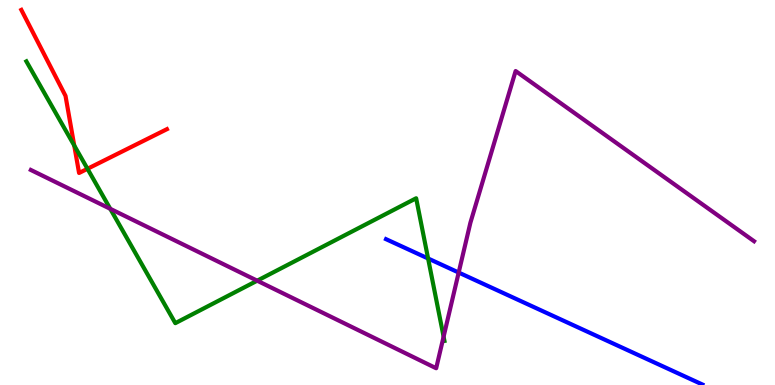[{'lines': ['blue', 'red'], 'intersections': []}, {'lines': ['green', 'red'], 'intersections': [{'x': 0.958, 'y': 6.22}, {'x': 1.13, 'y': 5.62}]}, {'lines': ['purple', 'red'], 'intersections': []}, {'lines': ['blue', 'green'], 'intersections': [{'x': 5.52, 'y': 3.29}]}, {'lines': ['blue', 'purple'], 'intersections': [{'x': 5.92, 'y': 2.92}]}, {'lines': ['green', 'purple'], 'intersections': [{'x': 1.42, 'y': 4.58}, {'x': 3.32, 'y': 2.71}, {'x': 5.72, 'y': 1.26}]}]